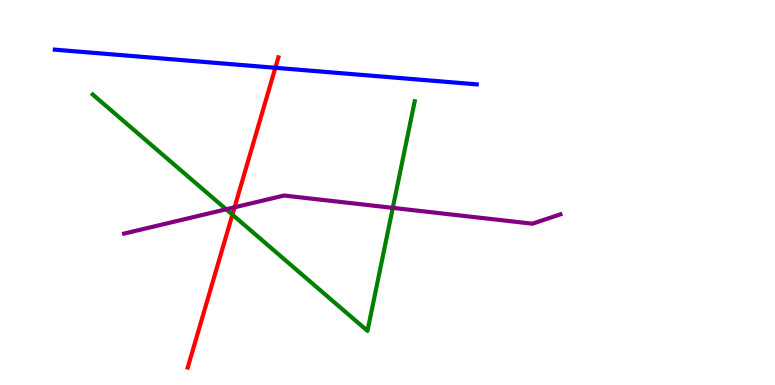[{'lines': ['blue', 'red'], 'intersections': [{'x': 3.55, 'y': 8.24}]}, {'lines': ['green', 'red'], 'intersections': [{'x': 3.0, 'y': 4.42}]}, {'lines': ['purple', 'red'], 'intersections': [{'x': 3.03, 'y': 4.62}]}, {'lines': ['blue', 'green'], 'intersections': []}, {'lines': ['blue', 'purple'], 'intersections': []}, {'lines': ['green', 'purple'], 'intersections': [{'x': 2.92, 'y': 4.56}, {'x': 5.07, 'y': 4.6}]}]